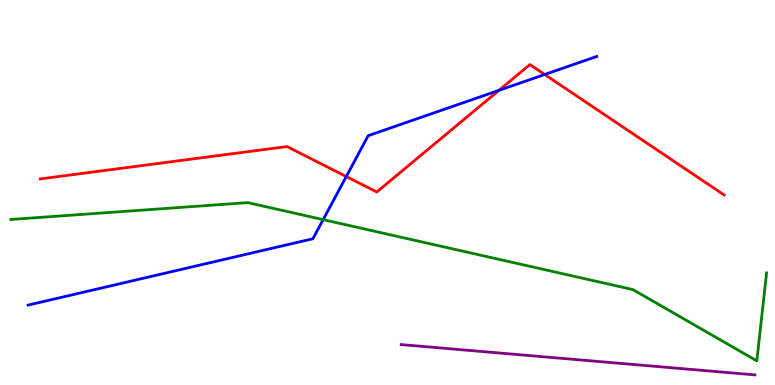[{'lines': ['blue', 'red'], 'intersections': [{'x': 4.47, 'y': 5.41}, {'x': 6.44, 'y': 7.65}, {'x': 7.03, 'y': 8.07}]}, {'lines': ['green', 'red'], 'intersections': []}, {'lines': ['purple', 'red'], 'intersections': []}, {'lines': ['blue', 'green'], 'intersections': [{'x': 4.17, 'y': 4.3}]}, {'lines': ['blue', 'purple'], 'intersections': []}, {'lines': ['green', 'purple'], 'intersections': []}]